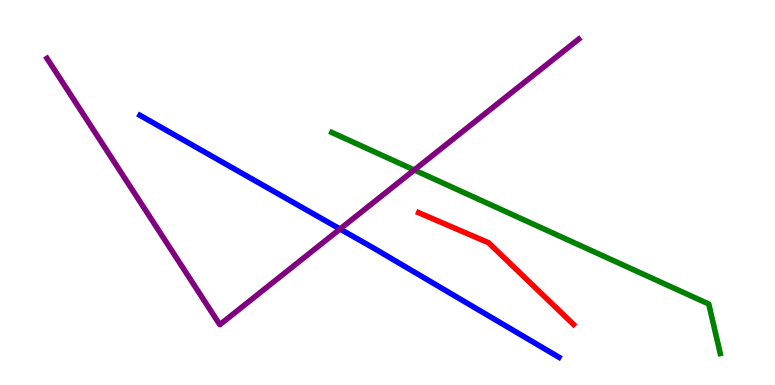[{'lines': ['blue', 'red'], 'intersections': []}, {'lines': ['green', 'red'], 'intersections': []}, {'lines': ['purple', 'red'], 'intersections': []}, {'lines': ['blue', 'green'], 'intersections': []}, {'lines': ['blue', 'purple'], 'intersections': [{'x': 4.39, 'y': 4.05}]}, {'lines': ['green', 'purple'], 'intersections': [{'x': 5.35, 'y': 5.58}]}]